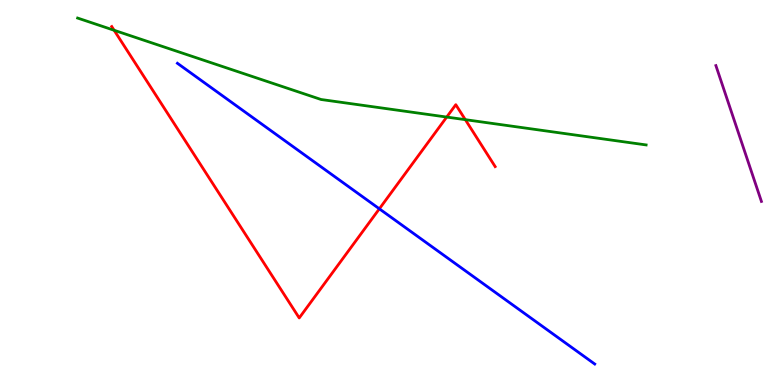[{'lines': ['blue', 'red'], 'intersections': [{'x': 4.89, 'y': 4.58}]}, {'lines': ['green', 'red'], 'intersections': [{'x': 1.47, 'y': 9.21}, {'x': 5.76, 'y': 6.96}, {'x': 6.0, 'y': 6.89}]}, {'lines': ['purple', 'red'], 'intersections': []}, {'lines': ['blue', 'green'], 'intersections': []}, {'lines': ['blue', 'purple'], 'intersections': []}, {'lines': ['green', 'purple'], 'intersections': []}]